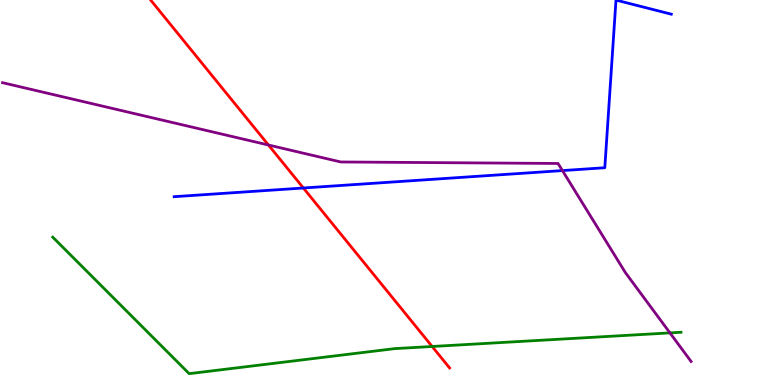[{'lines': ['blue', 'red'], 'intersections': [{'x': 3.91, 'y': 5.12}]}, {'lines': ['green', 'red'], 'intersections': [{'x': 5.58, 'y': 1.0}]}, {'lines': ['purple', 'red'], 'intersections': [{'x': 3.46, 'y': 6.23}]}, {'lines': ['blue', 'green'], 'intersections': []}, {'lines': ['blue', 'purple'], 'intersections': [{'x': 7.26, 'y': 5.57}]}, {'lines': ['green', 'purple'], 'intersections': [{'x': 8.64, 'y': 1.35}]}]